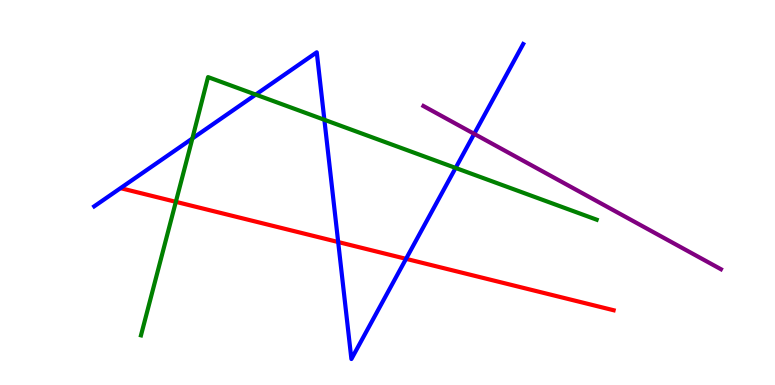[{'lines': ['blue', 'red'], 'intersections': [{'x': 4.36, 'y': 3.71}, {'x': 5.24, 'y': 3.28}]}, {'lines': ['green', 'red'], 'intersections': [{'x': 2.27, 'y': 4.76}]}, {'lines': ['purple', 'red'], 'intersections': []}, {'lines': ['blue', 'green'], 'intersections': [{'x': 2.48, 'y': 6.4}, {'x': 3.3, 'y': 7.54}, {'x': 4.19, 'y': 6.89}, {'x': 5.88, 'y': 5.64}]}, {'lines': ['blue', 'purple'], 'intersections': [{'x': 6.12, 'y': 6.52}]}, {'lines': ['green', 'purple'], 'intersections': []}]